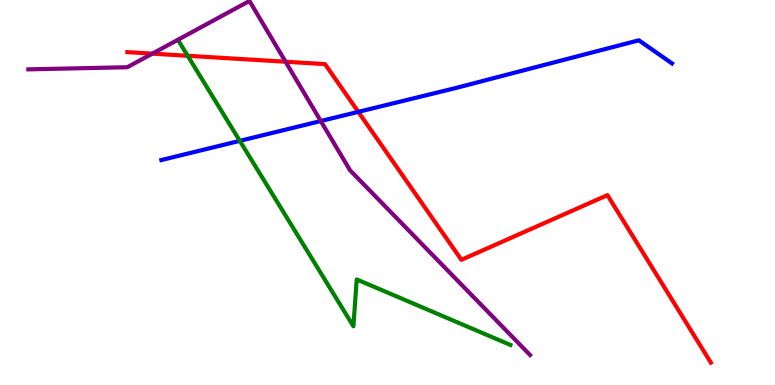[{'lines': ['blue', 'red'], 'intersections': [{'x': 4.62, 'y': 7.09}]}, {'lines': ['green', 'red'], 'intersections': [{'x': 2.42, 'y': 8.55}]}, {'lines': ['purple', 'red'], 'intersections': [{'x': 1.97, 'y': 8.61}, {'x': 3.68, 'y': 8.4}]}, {'lines': ['blue', 'green'], 'intersections': [{'x': 3.09, 'y': 6.34}]}, {'lines': ['blue', 'purple'], 'intersections': [{'x': 4.14, 'y': 6.86}]}, {'lines': ['green', 'purple'], 'intersections': []}]